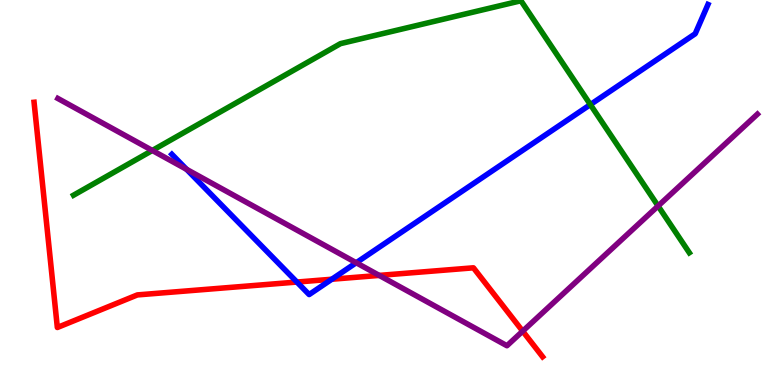[{'lines': ['blue', 'red'], 'intersections': [{'x': 3.83, 'y': 2.67}, {'x': 4.28, 'y': 2.75}]}, {'lines': ['green', 'red'], 'intersections': []}, {'lines': ['purple', 'red'], 'intersections': [{'x': 4.89, 'y': 2.85}, {'x': 6.74, 'y': 1.4}]}, {'lines': ['blue', 'green'], 'intersections': [{'x': 7.62, 'y': 7.28}]}, {'lines': ['blue', 'purple'], 'intersections': [{'x': 2.41, 'y': 5.6}, {'x': 4.6, 'y': 3.18}]}, {'lines': ['green', 'purple'], 'intersections': [{'x': 1.97, 'y': 6.09}, {'x': 8.49, 'y': 4.65}]}]